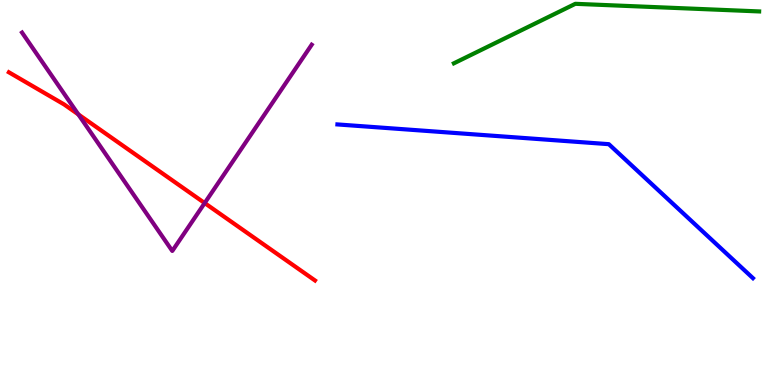[{'lines': ['blue', 'red'], 'intersections': []}, {'lines': ['green', 'red'], 'intersections': []}, {'lines': ['purple', 'red'], 'intersections': [{'x': 1.01, 'y': 7.03}, {'x': 2.64, 'y': 4.73}]}, {'lines': ['blue', 'green'], 'intersections': []}, {'lines': ['blue', 'purple'], 'intersections': []}, {'lines': ['green', 'purple'], 'intersections': []}]